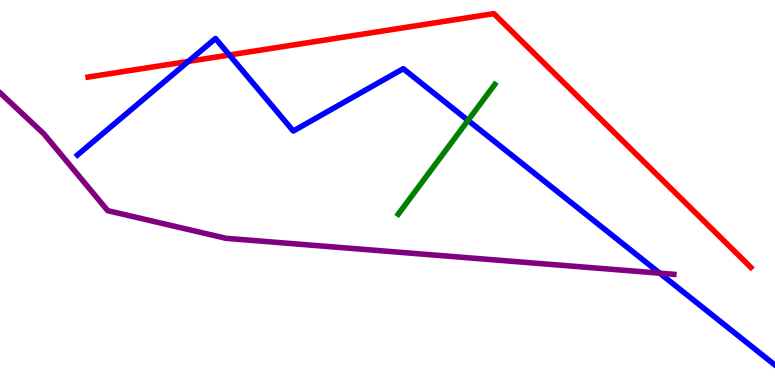[{'lines': ['blue', 'red'], 'intersections': [{'x': 2.43, 'y': 8.41}, {'x': 2.96, 'y': 8.57}]}, {'lines': ['green', 'red'], 'intersections': []}, {'lines': ['purple', 'red'], 'intersections': []}, {'lines': ['blue', 'green'], 'intersections': [{'x': 6.04, 'y': 6.87}]}, {'lines': ['blue', 'purple'], 'intersections': [{'x': 8.51, 'y': 2.9}]}, {'lines': ['green', 'purple'], 'intersections': []}]